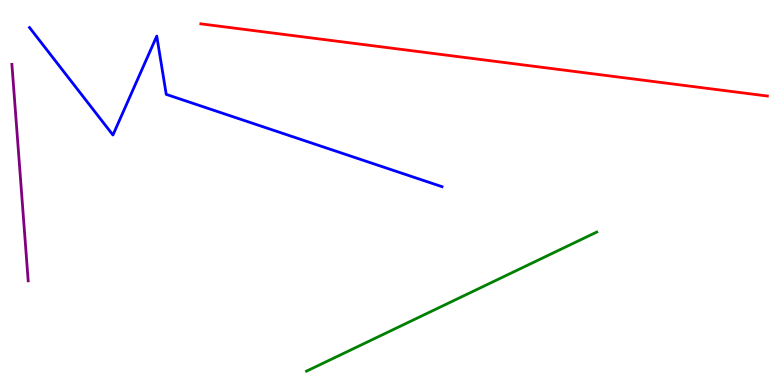[{'lines': ['blue', 'red'], 'intersections': []}, {'lines': ['green', 'red'], 'intersections': []}, {'lines': ['purple', 'red'], 'intersections': []}, {'lines': ['blue', 'green'], 'intersections': []}, {'lines': ['blue', 'purple'], 'intersections': []}, {'lines': ['green', 'purple'], 'intersections': []}]